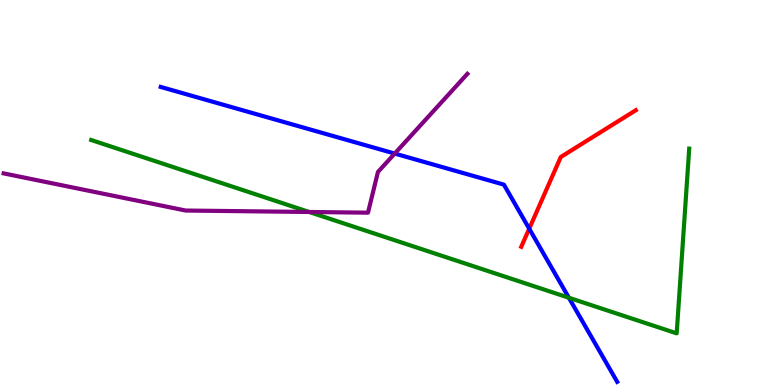[{'lines': ['blue', 'red'], 'intersections': [{'x': 6.83, 'y': 4.06}]}, {'lines': ['green', 'red'], 'intersections': []}, {'lines': ['purple', 'red'], 'intersections': []}, {'lines': ['blue', 'green'], 'intersections': [{'x': 7.34, 'y': 2.27}]}, {'lines': ['blue', 'purple'], 'intersections': [{'x': 5.09, 'y': 6.01}]}, {'lines': ['green', 'purple'], 'intersections': [{'x': 3.99, 'y': 4.49}]}]